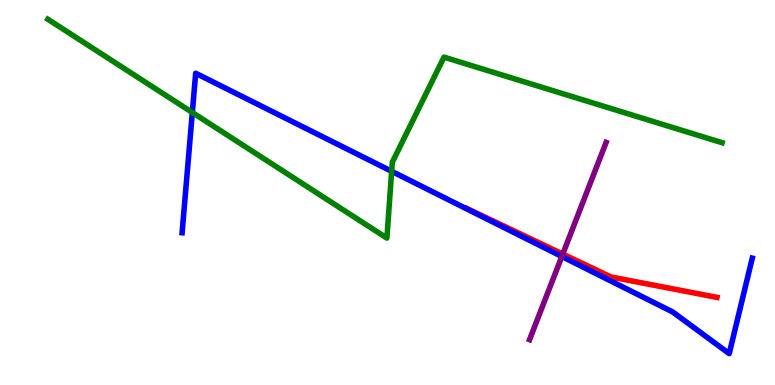[{'lines': ['blue', 'red'], 'intersections': []}, {'lines': ['green', 'red'], 'intersections': []}, {'lines': ['purple', 'red'], 'intersections': [{'x': 7.26, 'y': 3.4}]}, {'lines': ['blue', 'green'], 'intersections': [{'x': 2.48, 'y': 7.08}, {'x': 5.05, 'y': 5.55}]}, {'lines': ['blue', 'purple'], 'intersections': [{'x': 7.25, 'y': 3.34}]}, {'lines': ['green', 'purple'], 'intersections': []}]